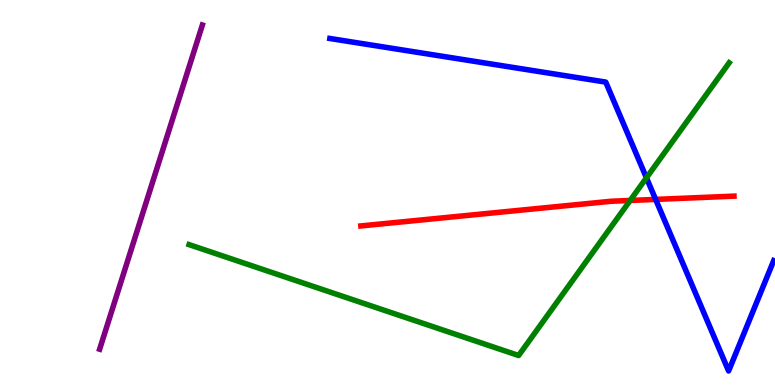[{'lines': ['blue', 'red'], 'intersections': [{'x': 8.46, 'y': 4.82}]}, {'lines': ['green', 'red'], 'intersections': [{'x': 8.13, 'y': 4.79}]}, {'lines': ['purple', 'red'], 'intersections': []}, {'lines': ['blue', 'green'], 'intersections': [{'x': 8.34, 'y': 5.38}]}, {'lines': ['blue', 'purple'], 'intersections': []}, {'lines': ['green', 'purple'], 'intersections': []}]